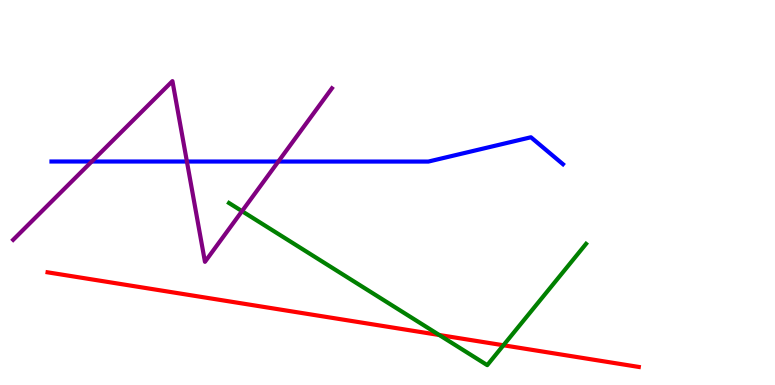[{'lines': ['blue', 'red'], 'intersections': []}, {'lines': ['green', 'red'], 'intersections': [{'x': 5.67, 'y': 1.3}, {'x': 6.5, 'y': 1.03}]}, {'lines': ['purple', 'red'], 'intersections': []}, {'lines': ['blue', 'green'], 'intersections': []}, {'lines': ['blue', 'purple'], 'intersections': [{'x': 1.18, 'y': 5.8}, {'x': 2.41, 'y': 5.8}, {'x': 3.59, 'y': 5.8}]}, {'lines': ['green', 'purple'], 'intersections': [{'x': 3.12, 'y': 4.52}]}]